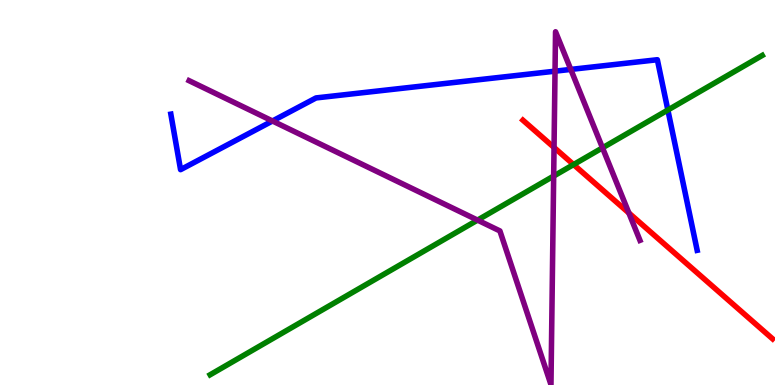[{'lines': ['blue', 'red'], 'intersections': []}, {'lines': ['green', 'red'], 'intersections': [{'x': 7.4, 'y': 5.73}]}, {'lines': ['purple', 'red'], 'intersections': [{'x': 7.15, 'y': 6.17}, {'x': 8.11, 'y': 4.47}]}, {'lines': ['blue', 'green'], 'intersections': [{'x': 8.62, 'y': 7.14}]}, {'lines': ['blue', 'purple'], 'intersections': [{'x': 3.52, 'y': 6.86}, {'x': 7.16, 'y': 8.15}, {'x': 7.36, 'y': 8.2}]}, {'lines': ['green', 'purple'], 'intersections': [{'x': 6.16, 'y': 4.28}, {'x': 7.14, 'y': 5.43}, {'x': 7.77, 'y': 6.16}]}]